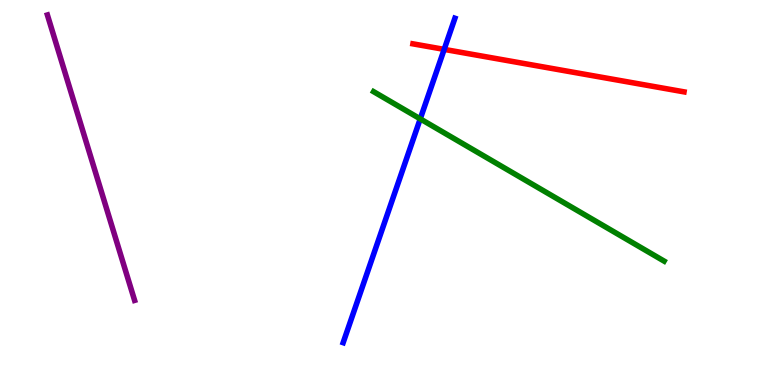[{'lines': ['blue', 'red'], 'intersections': [{'x': 5.73, 'y': 8.72}]}, {'lines': ['green', 'red'], 'intersections': []}, {'lines': ['purple', 'red'], 'intersections': []}, {'lines': ['blue', 'green'], 'intersections': [{'x': 5.42, 'y': 6.91}]}, {'lines': ['blue', 'purple'], 'intersections': []}, {'lines': ['green', 'purple'], 'intersections': []}]